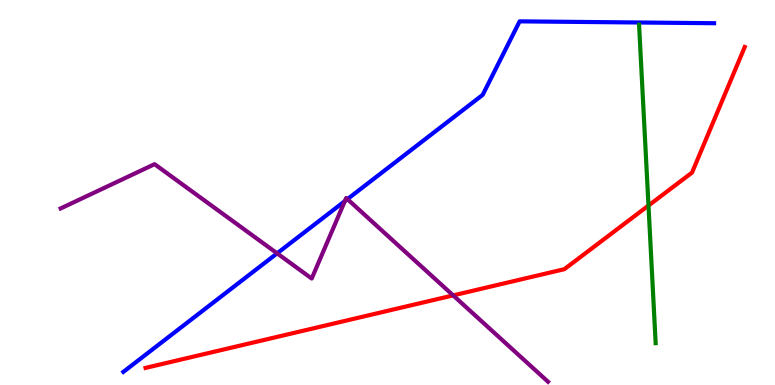[{'lines': ['blue', 'red'], 'intersections': []}, {'lines': ['green', 'red'], 'intersections': [{'x': 8.37, 'y': 4.66}]}, {'lines': ['purple', 'red'], 'intersections': [{'x': 5.85, 'y': 2.33}]}, {'lines': ['blue', 'green'], 'intersections': []}, {'lines': ['blue', 'purple'], 'intersections': [{'x': 3.58, 'y': 3.42}, {'x': 4.45, 'y': 4.78}, {'x': 4.48, 'y': 4.83}]}, {'lines': ['green', 'purple'], 'intersections': []}]